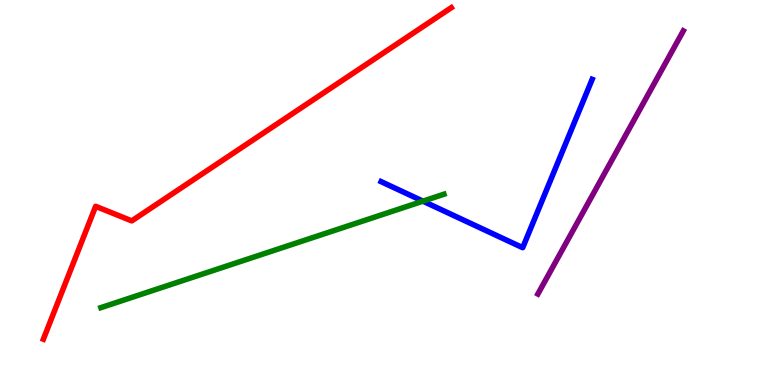[{'lines': ['blue', 'red'], 'intersections': []}, {'lines': ['green', 'red'], 'intersections': []}, {'lines': ['purple', 'red'], 'intersections': []}, {'lines': ['blue', 'green'], 'intersections': [{'x': 5.46, 'y': 4.78}]}, {'lines': ['blue', 'purple'], 'intersections': []}, {'lines': ['green', 'purple'], 'intersections': []}]